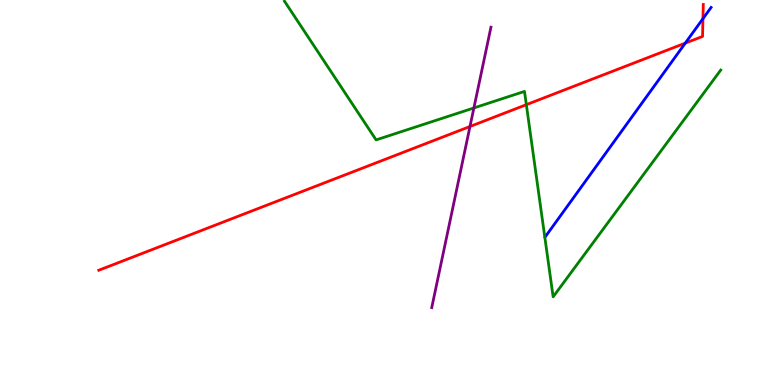[{'lines': ['blue', 'red'], 'intersections': [{'x': 8.84, 'y': 8.88}, {'x': 9.07, 'y': 9.52}]}, {'lines': ['green', 'red'], 'intersections': [{'x': 6.79, 'y': 7.28}]}, {'lines': ['purple', 'red'], 'intersections': [{'x': 6.06, 'y': 6.71}]}, {'lines': ['blue', 'green'], 'intersections': []}, {'lines': ['blue', 'purple'], 'intersections': []}, {'lines': ['green', 'purple'], 'intersections': [{'x': 6.11, 'y': 7.2}]}]